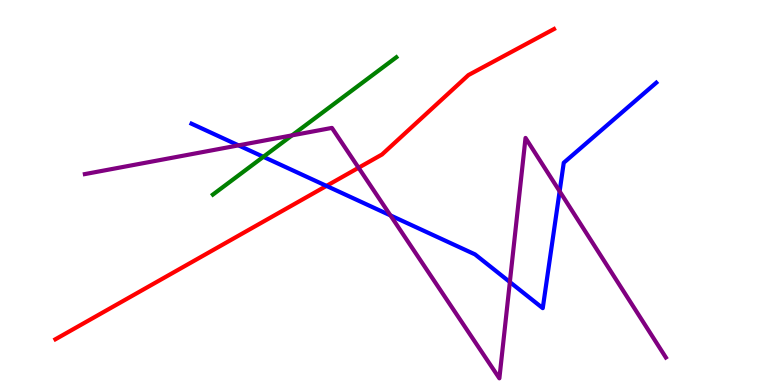[{'lines': ['blue', 'red'], 'intersections': [{'x': 4.21, 'y': 5.17}]}, {'lines': ['green', 'red'], 'intersections': []}, {'lines': ['purple', 'red'], 'intersections': [{'x': 4.63, 'y': 5.64}]}, {'lines': ['blue', 'green'], 'intersections': [{'x': 3.4, 'y': 5.93}]}, {'lines': ['blue', 'purple'], 'intersections': [{'x': 3.08, 'y': 6.22}, {'x': 5.04, 'y': 4.41}, {'x': 6.58, 'y': 2.67}, {'x': 7.22, 'y': 5.03}]}, {'lines': ['green', 'purple'], 'intersections': [{'x': 3.77, 'y': 6.48}]}]